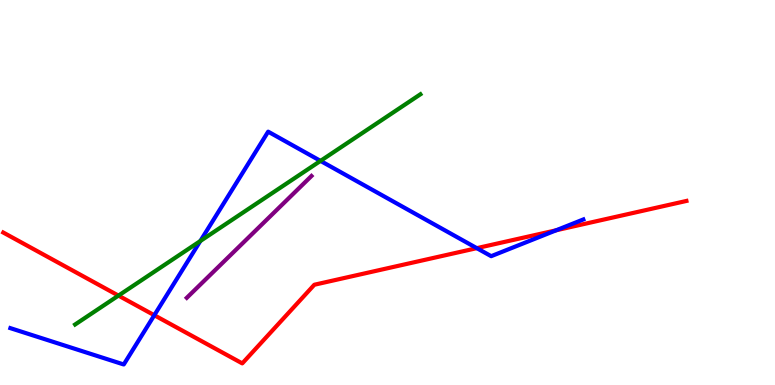[{'lines': ['blue', 'red'], 'intersections': [{'x': 1.99, 'y': 1.81}, {'x': 6.15, 'y': 3.55}, {'x': 7.18, 'y': 4.02}]}, {'lines': ['green', 'red'], 'intersections': [{'x': 1.53, 'y': 2.32}]}, {'lines': ['purple', 'red'], 'intersections': []}, {'lines': ['blue', 'green'], 'intersections': [{'x': 2.59, 'y': 3.74}, {'x': 4.14, 'y': 5.82}]}, {'lines': ['blue', 'purple'], 'intersections': []}, {'lines': ['green', 'purple'], 'intersections': []}]